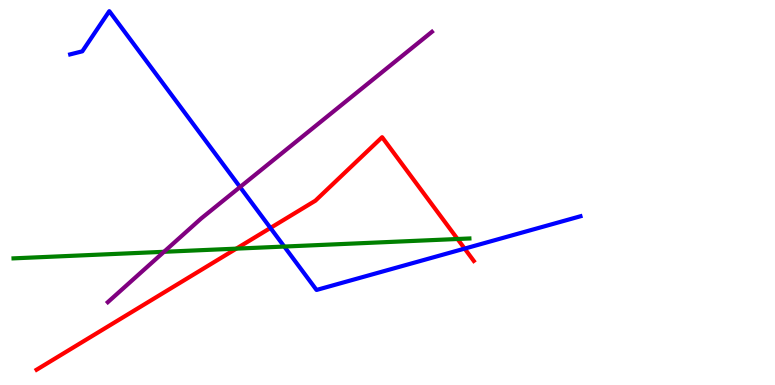[{'lines': ['blue', 'red'], 'intersections': [{'x': 3.49, 'y': 4.08}, {'x': 6.0, 'y': 3.54}]}, {'lines': ['green', 'red'], 'intersections': [{'x': 3.05, 'y': 3.54}, {'x': 5.9, 'y': 3.79}]}, {'lines': ['purple', 'red'], 'intersections': []}, {'lines': ['blue', 'green'], 'intersections': [{'x': 3.67, 'y': 3.6}]}, {'lines': ['blue', 'purple'], 'intersections': [{'x': 3.1, 'y': 5.14}]}, {'lines': ['green', 'purple'], 'intersections': [{'x': 2.12, 'y': 3.46}]}]